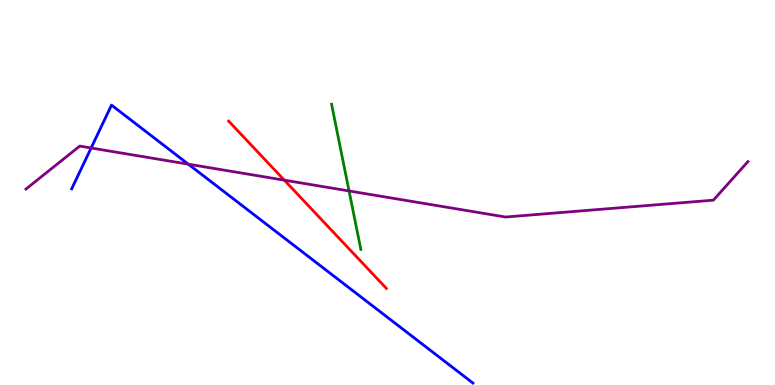[{'lines': ['blue', 'red'], 'intersections': []}, {'lines': ['green', 'red'], 'intersections': []}, {'lines': ['purple', 'red'], 'intersections': [{'x': 3.67, 'y': 5.32}]}, {'lines': ['blue', 'green'], 'intersections': []}, {'lines': ['blue', 'purple'], 'intersections': [{'x': 1.18, 'y': 6.16}, {'x': 2.43, 'y': 5.74}]}, {'lines': ['green', 'purple'], 'intersections': [{'x': 4.5, 'y': 5.04}]}]